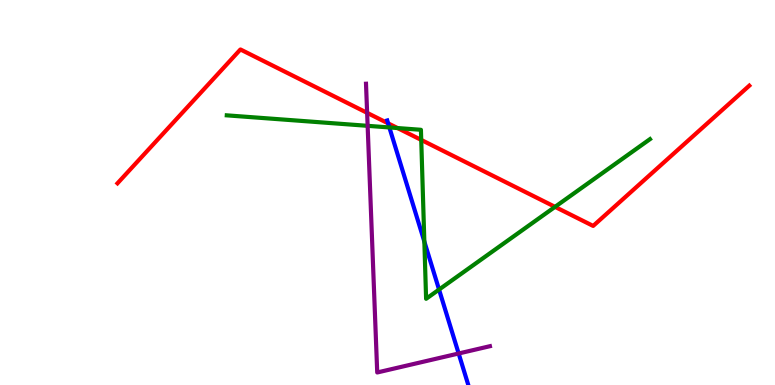[{'lines': ['blue', 'red'], 'intersections': [{'x': 5.01, 'y': 6.8}]}, {'lines': ['green', 'red'], 'intersections': [{'x': 5.13, 'y': 6.67}, {'x': 5.44, 'y': 6.37}, {'x': 7.16, 'y': 4.63}]}, {'lines': ['purple', 'red'], 'intersections': [{'x': 4.74, 'y': 7.07}]}, {'lines': ['blue', 'green'], 'intersections': [{'x': 5.02, 'y': 6.69}, {'x': 5.48, 'y': 3.73}, {'x': 5.67, 'y': 2.48}]}, {'lines': ['blue', 'purple'], 'intersections': [{'x': 5.92, 'y': 0.818}]}, {'lines': ['green', 'purple'], 'intersections': [{'x': 4.74, 'y': 6.73}]}]